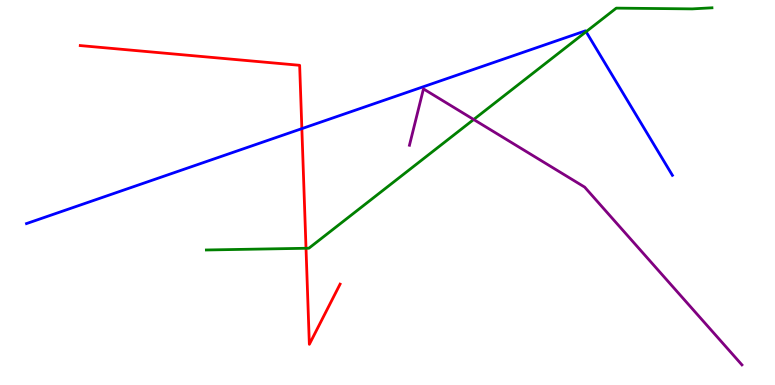[{'lines': ['blue', 'red'], 'intersections': [{'x': 3.89, 'y': 6.66}]}, {'lines': ['green', 'red'], 'intersections': [{'x': 3.95, 'y': 3.55}]}, {'lines': ['purple', 'red'], 'intersections': []}, {'lines': ['blue', 'green'], 'intersections': [{'x': 7.56, 'y': 9.18}]}, {'lines': ['blue', 'purple'], 'intersections': []}, {'lines': ['green', 'purple'], 'intersections': [{'x': 6.11, 'y': 6.9}]}]